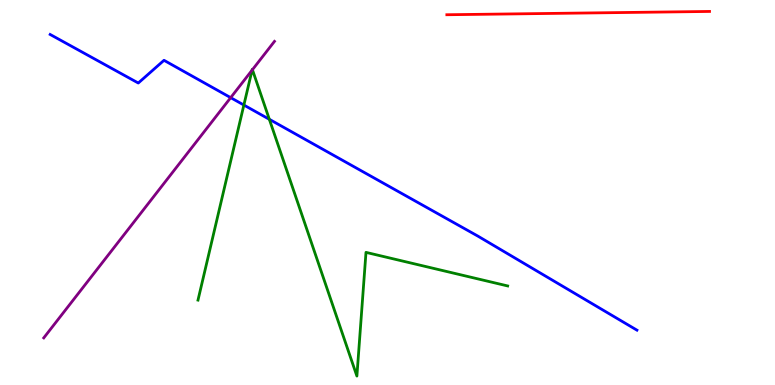[{'lines': ['blue', 'red'], 'intersections': []}, {'lines': ['green', 'red'], 'intersections': []}, {'lines': ['purple', 'red'], 'intersections': []}, {'lines': ['blue', 'green'], 'intersections': [{'x': 3.15, 'y': 7.27}, {'x': 3.48, 'y': 6.9}]}, {'lines': ['blue', 'purple'], 'intersections': [{'x': 2.98, 'y': 7.46}]}, {'lines': ['green', 'purple'], 'intersections': [{'x': 3.25, 'y': 8.18}, {'x': 3.26, 'y': 8.19}]}]